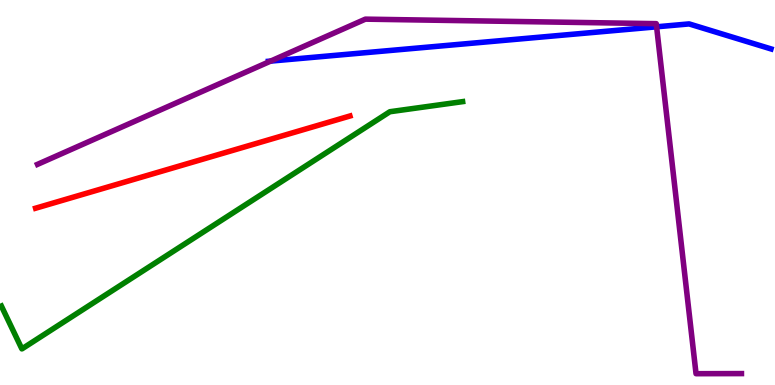[{'lines': ['blue', 'red'], 'intersections': []}, {'lines': ['green', 'red'], 'intersections': []}, {'lines': ['purple', 'red'], 'intersections': []}, {'lines': ['blue', 'green'], 'intersections': []}, {'lines': ['blue', 'purple'], 'intersections': [{'x': 3.49, 'y': 8.41}, {'x': 8.47, 'y': 9.3}]}, {'lines': ['green', 'purple'], 'intersections': []}]